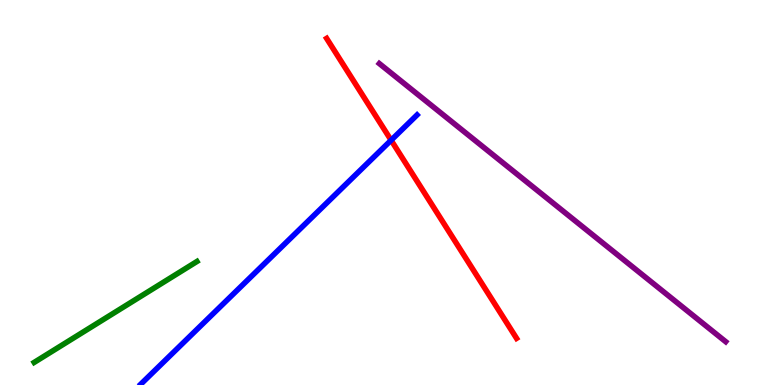[{'lines': ['blue', 'red'], 'intersections': [{'x': 5.05, 'y': 6.36}]}, {'lines': ['green', 'red'], 'intersections': []}, {'lines': ['purple', 'red'], 'intersections': []}, {'lines': ['blue', 'green'], 'intersections': []}, {'lines': ['blue', 'purple'], 'intersections': []}, {'lines': ['green', 'purple'], 'intersections': []}]